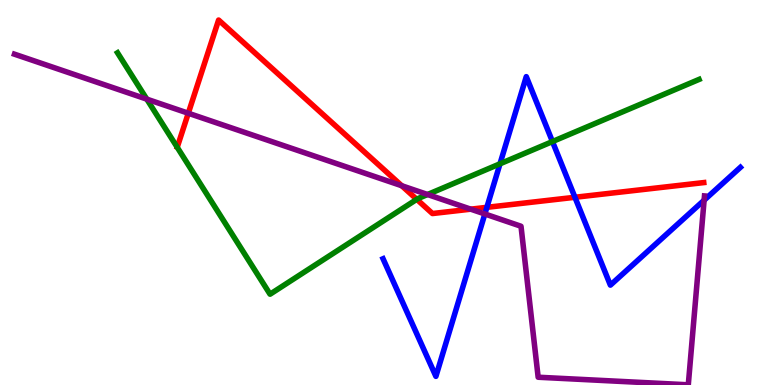[{'lines': ['blue', 'red'], 'intersections': [{'x': 6.28, 'y': 4.61}, {'x': 7.42, 'y': 4.88}]}, {'lines': ['green', 'red'], 'intersections': [{'x': 5.38, 'y': 4.82}]}, {'lines': ['purple', 'red'], 'intersections': [{'x': 2.43, 'y': 7.06}, {'x': 5.18, 'y': 5.18}, {'x': 6.07, 'y': 4.57}]}, {'lines': ['blue', 'green'], 'intersections': [{'x': 6.45, 'y': 5.75}, {'x': 7.13, 'y': 6.32}]}, {'lines': ['blue', 'purple'], 'intersections': [{'x': 6.26, 'y': 4.44}, {'x': 9.09, 'y': 4.8}]}, {'lines': ['green', 'purple'], 'intersections': [{'x': 1.89, 'y': 7.43}, {'x': 5.52, 'y': 4.95}]}]